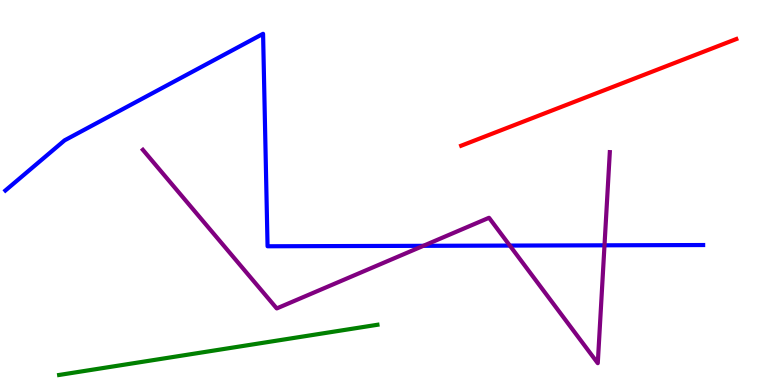[{'lines': ['blue', 'red'], 'intersections': []}, {'lines': ['green', 'red'], 'intersections': []}, {'lines': ['purple', 'red'], 'intersections': []}, {'lines': ['blue', 'green'], 'intersections': []}, {'lines': ['blue', 'purple'], 'intersections': [{'x': 5.46, 'y': 3.61}, {'x': 6.58, 'y': 3.62}, {'x': 7.8, 'y': 3.63}]}, {'lines': ['green', 'purple'], 'intersections': []}]